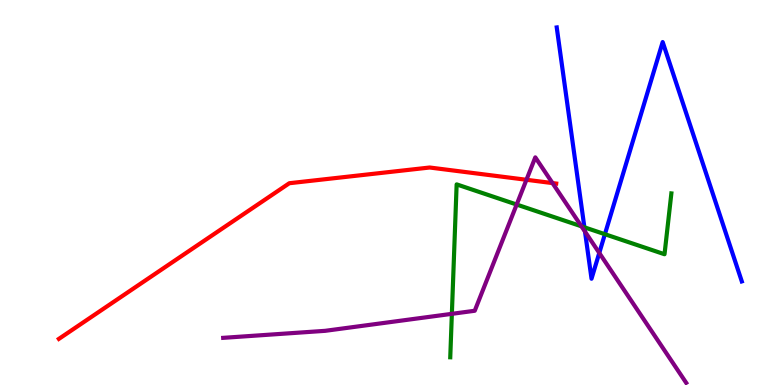[{'lines': ['blue', 'red'], 'intersections': []}, {'lines': ['green', 'red'], 'intersections': []}, {'lines': ['purple', 'red'], 'intersections': [{'x': 6.79, 'y': 5.33}, {'x': 7.13, 'y': 5.24}]}, {'lines': ['blue', 'green'], 'intersections': [{'x': 7.54, 'y': 4.1}, {'x': 7.81, 'y': 3.92}]}, {'lines': ['blue', 'purple'], 'intersections': [{'x': 7.55, 'y': 3.98}, {'x': 7.73, 'y': 3.43}]}, {'lines': ['green', 'purple'], 'intersections': [{'x': 5.83, 'y': 1.85}, {'x': 6.67, 'y': 4.69}, {'x': 7.5, 'y': 4.12}]}]